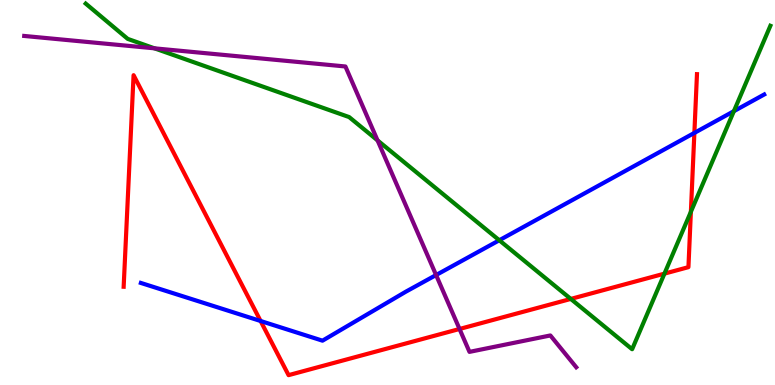[{'lines': ['blue', 'red'], 'intersections': [{'x': 3.36, 'y': 1.66}, {'x': 8.96, 'y': 6.55}]}, {'lines': ['green', 'red'], 'intersections': [{'x': 7.37, 'y': 2.24}, {'x': 8.57, 'y': 2.89}, {'x': 8.91, 'y': 4.5}]}, {'lines': ['purple', 'red'], 'intersections': [{'x': 5.93, 'y': 1.46}]}, {'lines': ['blue', 'green'], 'intersections': [{'x': 6.44, 'y': 3.76}, {'x': 9.47, 'y': 7.11}]}, {'lines': ['blue', 'purple'], 'intersections': [{'x': 5.63, 'y': 2.86}]}, {'lines': ['green', 'purple'], 'intersections': [{'x': 1.99, 'y': 8.74}, {'x': 4.87, 'y': 6.35}]}]